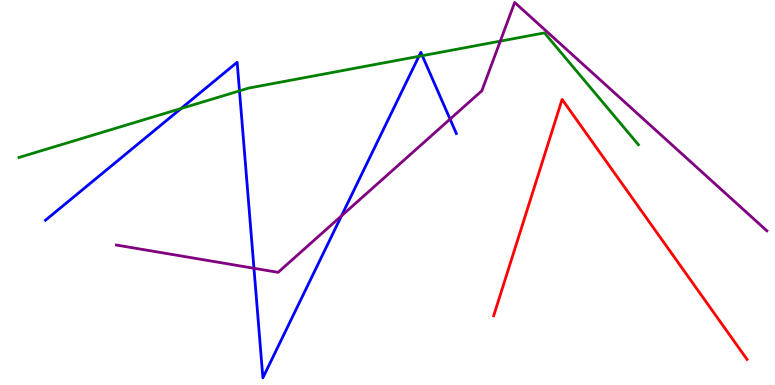[{'lines': ['blue', 'red'], 'intersections': []}, {'lines': ['green', 'red'], 'intersections': []}, {'lines': ['purple', 'red'], 'intersections': []}, {'lines': ['blue', 'green'], 'intersections': [{'x': 2.34, 'y': 7.18}, {'x': 3.09, 'y': 7.64}, {'x': 5.41, 'y': 8.54}, {'x': 5.45, 'y': 8.55}]}, {'lines': ['blue', 'purple'], 'intersections': [{'x': 3.28, 'y': 3.03}, {'x': 4.41, 'y': 4.39}, {'x': 5.81, 'y': 6.91}]}, {'lines': ['green', 'purple'], 'intersections': [{'x': 6.46, 'y': 8.93}]}]